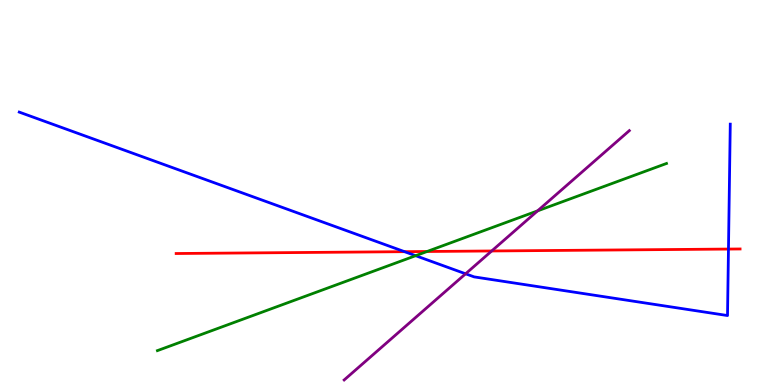[{'lines': ['blue', 'red'], 'intersections': [{'x': 5.22, 'y': 3.46}, {'x': 9.4, 'y': 3.53}]}, {'lines': ['green', 'red'], 'intersections': [{'x': 5.51, 'y': 3.47}]}, {'lines': ['purple', 'red'], 'intersections': [{'x': 6.34, 'y': 3.48}]}, {'lines': ['blue', 'green'], 'intersections': [{'x': 5.36, 'y': 3.36}]}, {'lines': ['blue', 'purple'], 'intersections': [{'x': 6.01, 'y': 2.89}]}, {'lines': ['green', 'purple'], 'intersections': [{'x': 6.94, 'y': 4.52}]}]